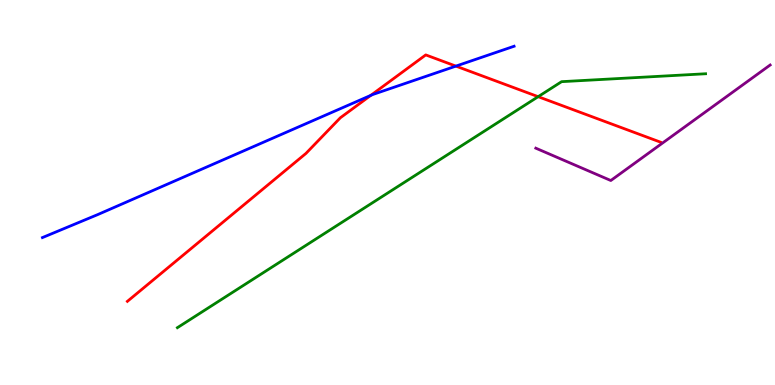[{'lines': ['blue', 'red'], 'intersections': [{'x': 4.78, 'y': 7.52}, {'x': 5.88, 'y': 8.28}]}, {'lines': ['green', 'red'], 'intersections': [{'x': 6.94, 'y': 7.49}]}, {'lines': ['purple', 'red'], 'intersections': []}, {'lines': ['blue', 'green'], 'intersections': []}, {'lines': ['blue', 'purple'], 'intersections': []}, {'lines': ['green', 'purple'], 'intersections': []}]